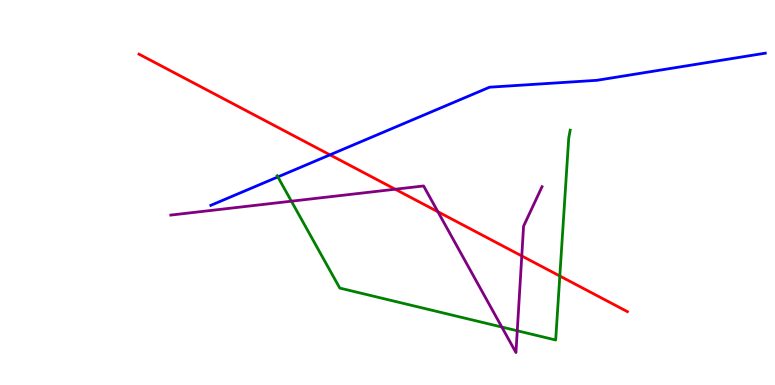[{'lines': ['blue', 'red'], 'intersections': [{'x': 4.26, 'y': 5.98}]}, {'lines': ['green', 'red'], 'intersections': [{'x': 7.22, 'y': 2.83}]}, {'lines': ['purple', 'red'], 'intersections': [{'x': 5.1, 'y': 5.08}, {'x': 5.65, 'y': 4.5}, {'x': 6.73, 'y': 3.35}]}, {'lines': ['blue', 'green'], 'intersections': [{'x': 3.59, 'y': 5.4}]}, {'lines': ['blue', 'purple'], 'intersections': []}, {'lines': ['green', 'purple'], 'intersections': [{'x': 3.76, 'y': 4.77}, {'x': 6.48, 'y': 1.51}, {'x': 6.67, 'y': 1.41}]}]